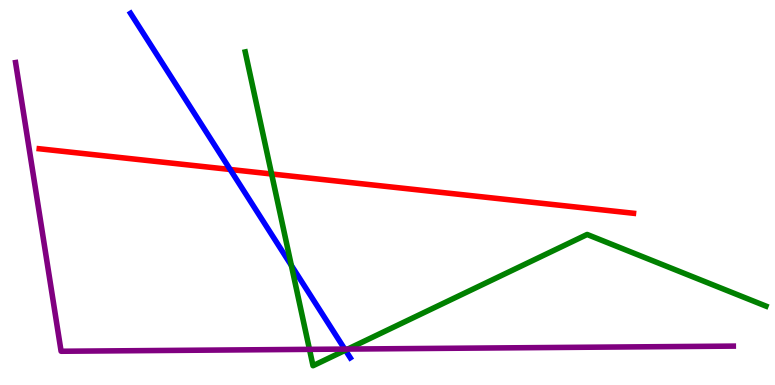[{'lines': ['blue', 'red'], 'intersections': [{'x': 2.97, 'y': 5.6}]}, {'lines': ['green', 'red'], 'intersections': [{'x': 3.5, 'y': 5.48}]}, {'lines': ['purple', 'red'], 'intersections': []}, {'lines': ['blue', 'green'], 'intersections': [{'x': 3.76, 'y': 3.11}, {'x': 4.46, 'y': 0.904}]}, {'lines': ['blue', 'purple'], 'intersections': [{'x': 4.45, 'y': 0.933}]}, {'lines': ['green', 'purple'], 'intersections': [{'x': 3.99, 'y': 0.926}, {'x': 4.49, 'y': 0.933}]}]